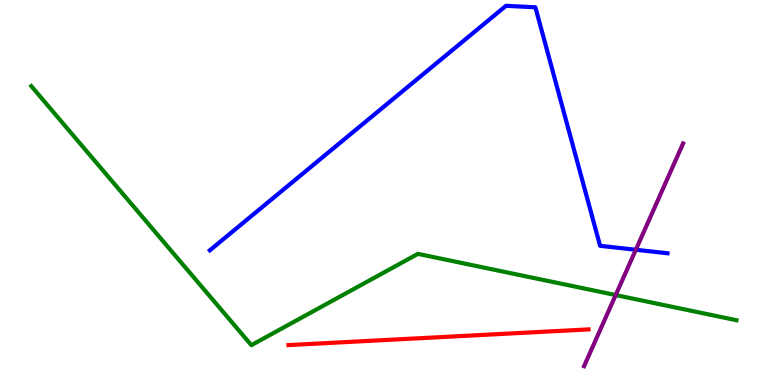[{'lines': ['blue', 'red'], 'intersections': []}, {'lines': ['green', 'red'], 'intersections': []}, {'lines': ['purple', 'red'], 'intersections': []}, {'lines': ['blue', 'green'], 'intersections': []}, {'lines': ['blue', 'purple'], 'intersections': [{'x': 8.2, 'y': 3.51}]}, {'lines': ['green', 'purple'], 'intersections': [{'x': 7.94, 'y': 2.34}]}]